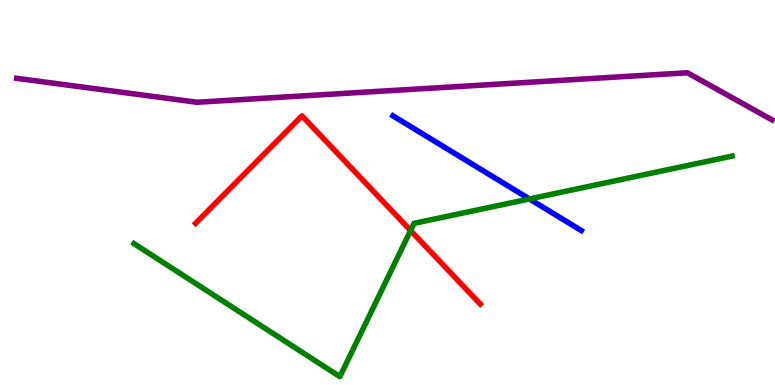[{'lines': ['blue', 'red'], 'intersections': []}, {'lines': ['green', 'red'], 'intersections': [{'x': 5.3, 'y': 4.01}]}, {'lines': ['purple', 'red'], 'intersections': []}, {'lines': ['blue', 'green'], 'intersections': [{'x': 6.83, 'y': 4.83}]}, {'lines': ['blue', 'purple'], 'intersections': []}, {'lines': ['green', 'purple'], 'intersections': []}]